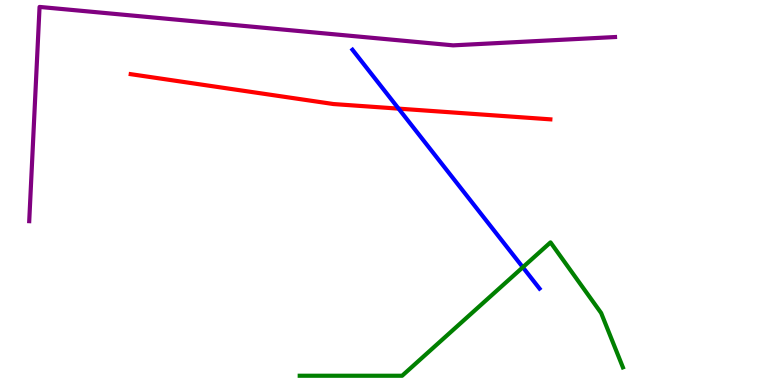[{'lines': ['blue', 'red'], 'intersections': [{'x': 5.14, 'y': 7.18}]}, {'lines': ['green', 'red'], 'intersections': []}, {'lines': ['purple', 'red'], 'intersections': []}, {'lines': ['blue', 'green'], 'intersections': [{'x': 6.75, 'y': 3.06}]}, {'lines': ['blue', 'purple'], 'intersections': []}, {'lines': ['green', 'purple'], 'intersections': []}]